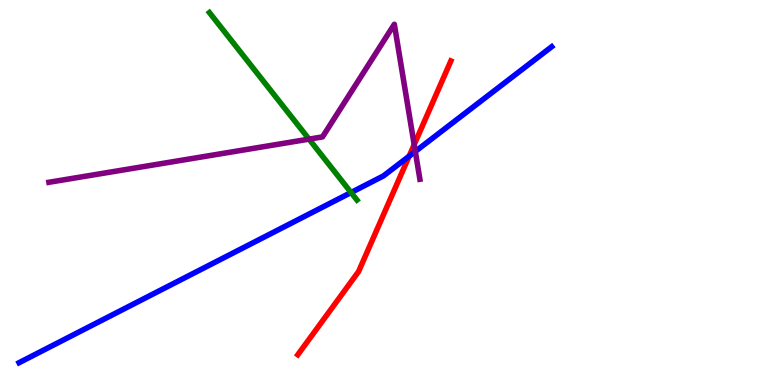[{'lines': ['blue', 'red'], 'intersections': [{'x': 5.28, 'y': 5.94}]}, {'lines': ['green', 'red'], 'intersections': []}, {'lines': ['purple', 'red'], 'intersections': [{'x': 5.34, 'y': 6.24}]}, {'lines': ['blue', 'green'], 'intersections': [{'x': 4.53, 'y': 5.0}]}, {'lines': ['blue', 'purple'], 'intersections': [{'x': 5.36, 'y': 6.07}]}, {'lines': ['green', 'purple'], 'intersections': [{'x': 3.99, 'y': 6.39}]}]